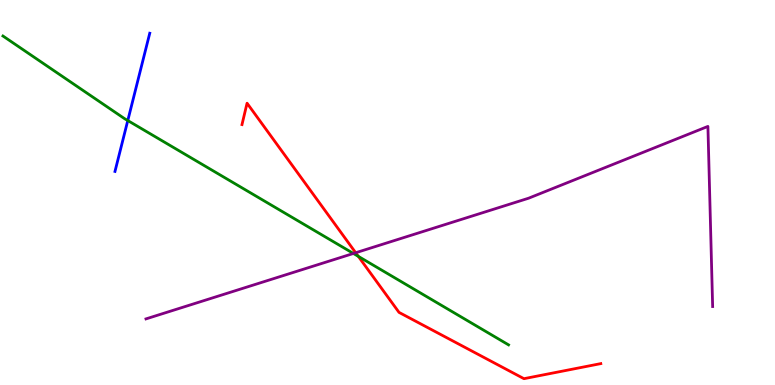[{'lines': ['blue', 'red'], 'intersections': []}, {'lines': ['green', 'red'], 'intersections': [{'x': 4.62, 'y': 3.34}]}, {'lines': ['purple', 'red'], 'intersections': [{'x': 4.59, 'y': 3.44}]}, {'lines': ['blue', 'green'], 'intersections': [{'x': 1.65, 'y': 6.87}]}, {'lines': ['blue', 'purple'], 'intersections': []}, {'lines': ['green', 'purple'], 'intersections': [{'x': 4.56, 'y': 3.42}]}]